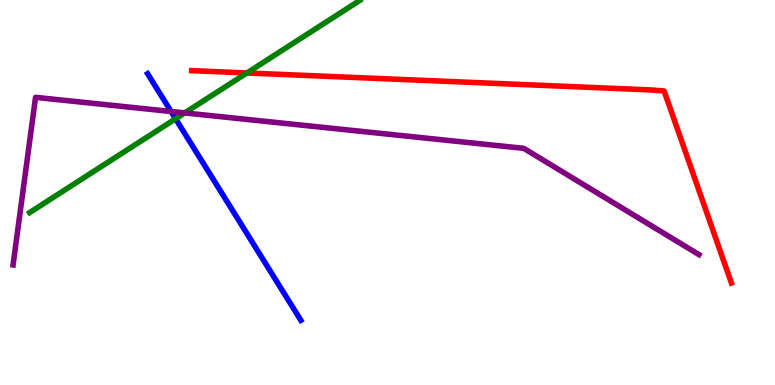[{'lines': ['blue', 'red'], 'intersections': []}, {'lines': ['green', 'red'], 'intersections': [{'x': 3.19, 'y': 8.1}]}, {'lines': ['purple', 'red'], 'intersections': []}, {'lines': ['blue', 'green'], 'intersections': [{'x': 2.27, 'y': 6.91}]}, {'lines': ['blue', 'purple'], 'intersections': [{'x': 2.21, 'y': 7.1}]}, {'lines': ['green', 'purple'], 'intersections': [{'x': 2.38, 'y': 7.07}]}]